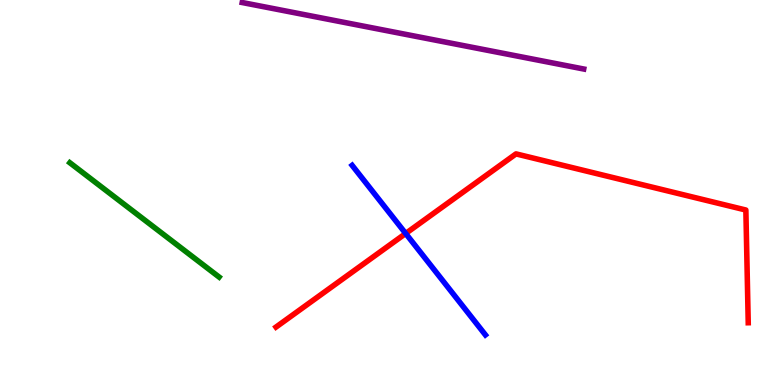[{'lines': ['blue', 'red'], 'intersections': [{'x': 5.23, 'y': 3.94}]}, {'lines': ['green', 'red'], 'intersections': []}, {'lines': ['purple', 'red'], 'intersections': []}, {'lines': ['blue', 'green'], 'intersections': []}, {'lines': ['blue', 'purple'], 'intersections': []}, {'lines': ['green', 'purple'], 'intersections': []}]